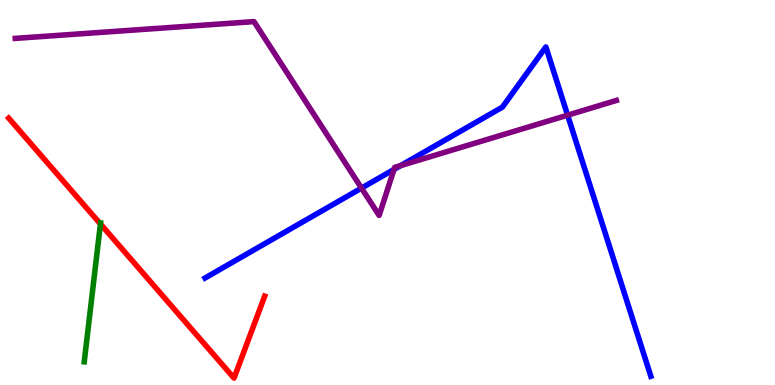[{'lines': ['blue', 'red'], 'intersections': []}, {'lines': ['green', 'red'], 'intersections': [{'x': 1.3, 'y': 4.18}]}, {'lines': ['purple', 'red'], 'intersections': []}, {'lines': ['blue', 'green'], 'intersections': []}, {'lines': ['blue', 'purple'], 'intersections': [{'x': 4.66, 'y': 5.11}, {'x': 5.08, 'y': 5.6}, {'x': 5.17, 'y': 5.7}, {'x': 7.32, 'y': 7.01}]}, {'lines': ['green', 'purple'], 'intersections': []}]